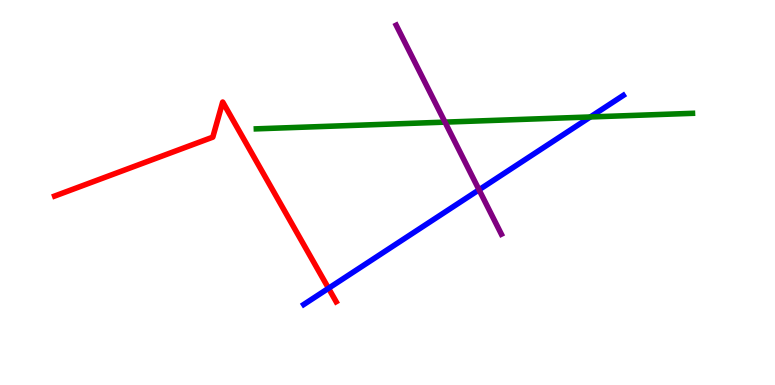[{'lines': ['blue', 'red'], 'intersections': [{'x': 4.24, 'y': 2.51}]}, {'lines': ['green', 'red'], 'intersections': []}, {'lines': ['purple', 'red'], 'intersections': []}, {'lines': ['blue', 'green'], 'intersections': [{'x': 7.62, 'y': 6.96}]}, {'lines': ['blue', 'purple'], 'intersections': [{'x': 6.18, 'y': 5.07}]}, {'lines': ['green', 'purple'], 'intersections': [{'x': 5.74, 'y': 6.83}]}]